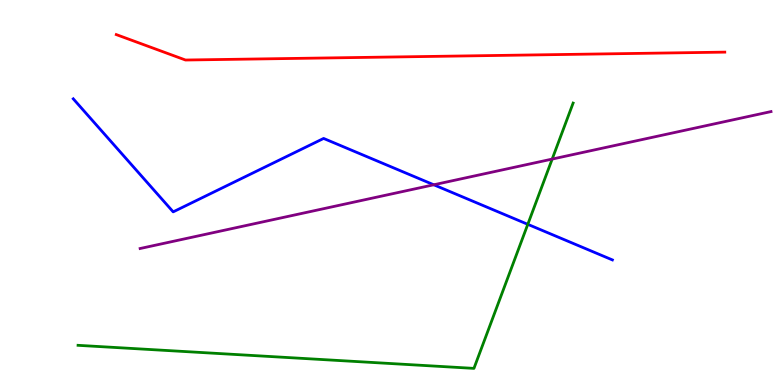[{'lines': ['blue', 'red'], 'intersections': []}, {'lines': ['green', 'red'], 'intersections': []}, {'lines': ['purple', 'red'], 'intersections': []}, {'lines': ['blue', 'green'], 'intersections': [{'x': 6.81, 'y': 4.17}]}, {'lines': ['blue', 'purple'], 'intersections': [{'x': 5.6, 'y': 5.2}]}, {'lines': ['green', 'purple'], 'intersections': [{'x': 7.12, 'y': 5.87}]}]